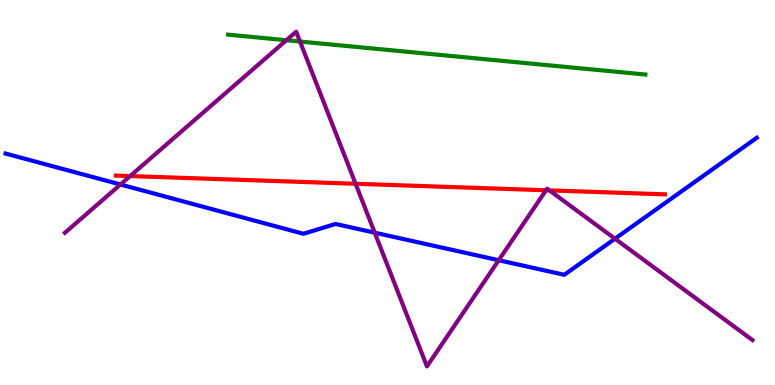[{'lines': ['blue', 'red'], 'intersections': []}, {'lines': ['green', 'red'], 'intersections': []}, {'lines': ['purple', 'red'], 'intersections': [{'x': 1.68, 'y': 5.43}, {'x': 4.59, 'y': 5.23}, {'x': 7.05, 'y': 5.06}, {'x': 7.09, 'y': 5.05}]}, {'lines': ['blue', 'green'], 'intersections': []}, {'lines': ['blue', 'purple'], 'intersections': [{'x': 1.55, 'y': 5.21}, {'x': 4.83, 'y': 3.96}, {'x': 6.44, 'y': 3.24}, {'x': 7.94, 'y': 3.8}]}, {'lines': ['green', 'purple'], 'intersections': [{'x': 3.7, 'y': 8.96}, {'x': 3.87, 'y': 8.92}]}]